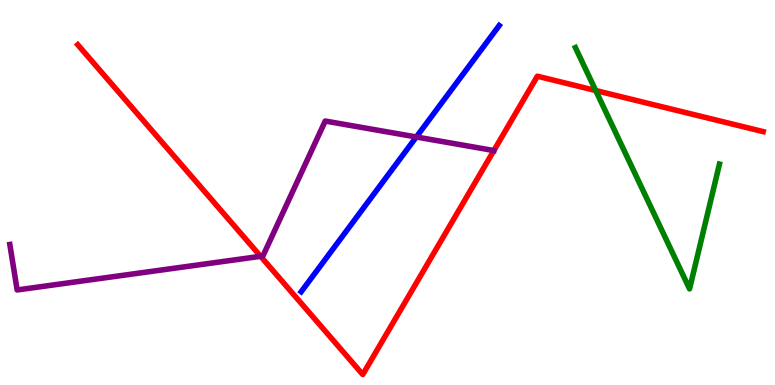[{'lines': ['blue', 'red'], 'intersections': []}, {'lines': ['green', 'red'], 'intersections': [{'x': 7.69, 'y': 7.65}]}, {'lines': ['purple', 'red'], 'intersections': [{'x': 3.36, 'y': 3.34}, {'x': 6.37, 'y': 6.09}]}, {'lines': ['blue', 'green'], 'intersections': []}, {'lines': ['blue', 'purple'], 'intersections': [{'x': 5.37, 'y': 6.44}]}, {'lines': ['green', 'purple'], 'intersections': []}]